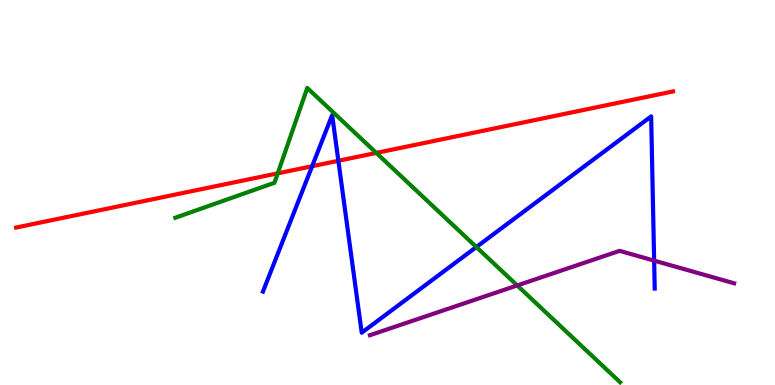[{'lines': ['blue', 'red'], 'intersections': [{'x': 4.03, 'y': 5.68}, {'x': 4.37, 'y': 5.82}]}, {'lines': ['green', 'red'], 'intersections': [{'x': 3.58, 'y': 5.5}, {'x': 4.86, 'y': 6.03}]}, {'lines': ['purple', 'red'], 'intersections': []}, {'lines': ['blue', 'green'], 'intersections': [{'x': 6.15, 'y': 3.58}]}, {'lines': ['blue', 'purple'], 'intersections': [{'x': 8.44, 'y': 3.23}]}, {'lines': ['green', 'purple'], 'intersections': [{'x': 6.67, 'y': 2.59}]}]